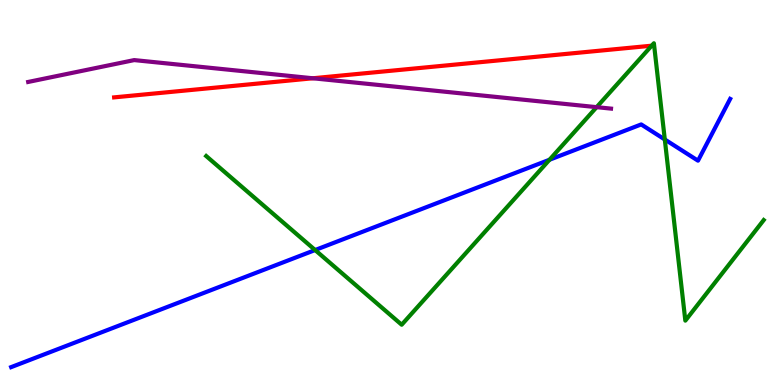[{'lines': ['blue', 'red'], 'intersections': []}, {'lines': ['green', 'red'], 'intersections': [{'x': 8.41, 'y': 8.81}]}, {'lines': ['purple', 'red'], 'intersections': [{'x': 4.04, 'y': 7.97}]}, {'lines': ['blue', 'green'], 'intersections': [{'x': 4.07, 'y': 3.51}, {'x': 7.09, 'y': 5.85}, {'x': 8.58, 'y': 6.38}]}, {'lines': ['blue', 'purple'], 'intersections': []}, {'lines': ['green', 'purple'], 'intersections': [{'x': 7.7, 'y': 7.22}]}]